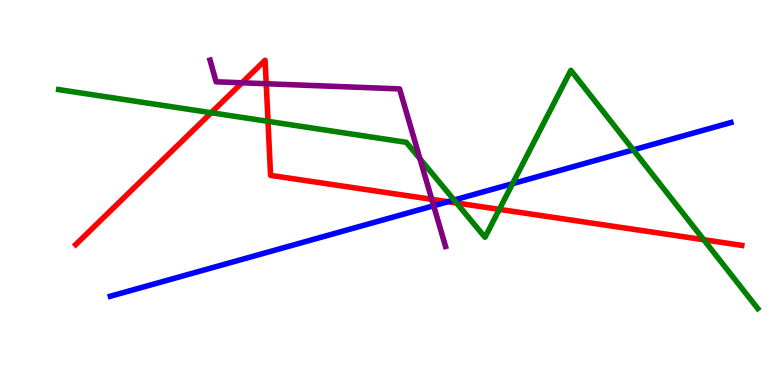[{'lines': ['blue', 'red'], 'intersections': [{'x': 5.78, 'y': 4.76}]}, {'lines': ['green', 'red'], 'intersections': [{'x': 2.73, 'y': 7.07}, {'x': 3.46, 'y': 6.85}, {'x': 5.89, 'y': 4.73}, {'x': 6.44, 'y': 4.56}, {'x': 9.08, 'y': 3.77}]}, {'lines': ['purple', 'red'], 'intersections': [{'x': 3.12, 'y': 7.85}, {'x': 3.44, 'y': 7.83}, {'x': 5.57, 'y': 4.82}]}, {'lines': ['blue', 'green'], 'intersections': [{'x': 5.86, 'y': 4.8}, {'x': 6.61, 'y': 5.23}, {'x': 8.17, 'y': 6.11}]}, {'lines': ['blue', 'purple'], 'intersections': [{'x': 5.6, 'y': 4.66}]}, {'lines': ['green', 'purple'], 'intersections': [{'x': 5.42, 'y': 5.87}]}]